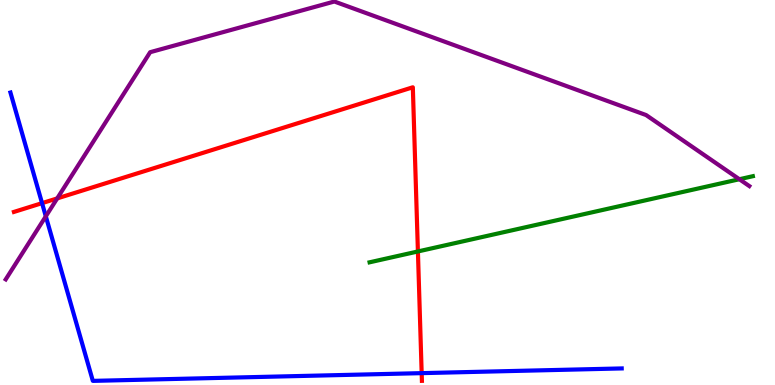[{'lines': ['blue', 'red'], 'intersections': [{'x': 0.543, 'y': 4.72}, {'x': 5.44, 'y': 0.308}]}, {'lines': ['green', 'red'], 'intersections': [{'x': 5.39, 'y': 3.47}]}, {'lines': ['purple', 'red'], 'intersections': [{'x': 0.738, 'y': 4.85}]}, {'lines': ['blue', 'green'], 'intersections': []}, {'lines': ['blue', 'purple'], 'intersections': [{'x': 0.591, 'y': 4.38}]}, {'lines': ['green', 'purple'], 'intersections': [{'x': 9.54, 'y': 5.34}]}]